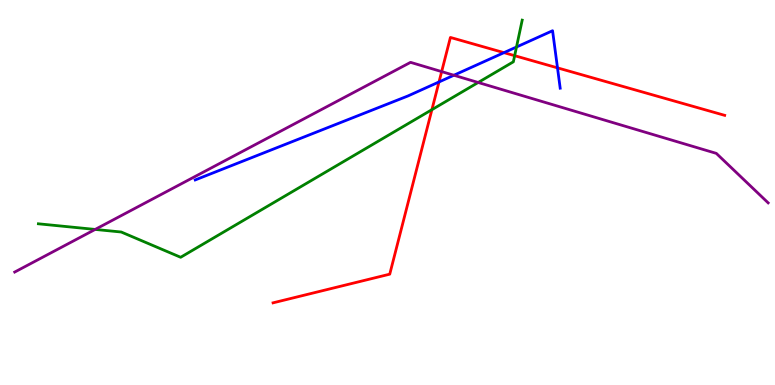[{'lines': ['blue', 'red'], 'intersections': [{'x': 5.66, 'y': 7.87}, {'x': 6.5, 'y': 8.63}, {'x': 7.19, 'y': 8.24}]}, {'lines': ['green', 'red'], 'intersections': [{'x': 5.57, 'y': 7.15}, {'x': 6.64, 'y': 8.55}]}, {'lines': ['purple', 'red'], 'intersections': [{'x': 5.7, 'y': 8.14}]}, {'lines': ['blue', 'green'], 'intersections': [{'x': 6.66, 'y': 8.78}]}, {'lines': ['blue', 'purple'], 'intersections': [{'x': 5.86, 'y': 8.05}]}, {'lines': ['green', 'purple'], 'intersections': [{'x': 1.23, 'y': 4.04}, {'x': 6.17, 'y': 7.86}]}]